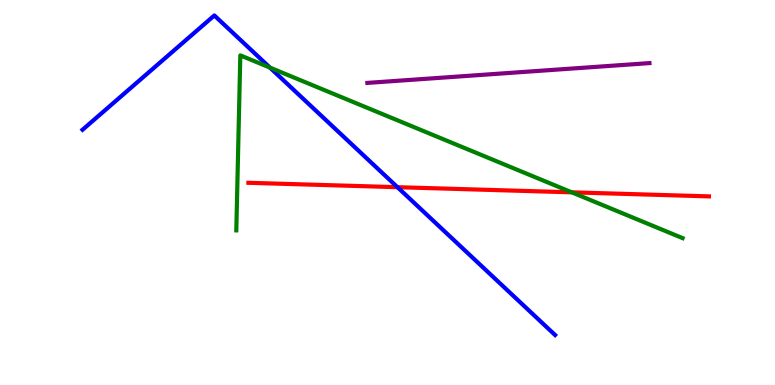[{'lines': ['blue', 'red'], 'intersections': [{'x': 5.13, 'y': 5.14}]}, {'lines': ['green', 'red'], 'intersections': [{'x': 7.38, 'y': 5.0}]}, {'lines': ['purple', 'red'], 'intersections': []}, {'lines': ['blue', 'green'], 'intersections': [{'x': 3.48, 'y': 8.24}]}, {'lines': ['blue', 'purple'], 'intersections': []}, {'lines': ['green', 'purple'], 'intersections': []}]